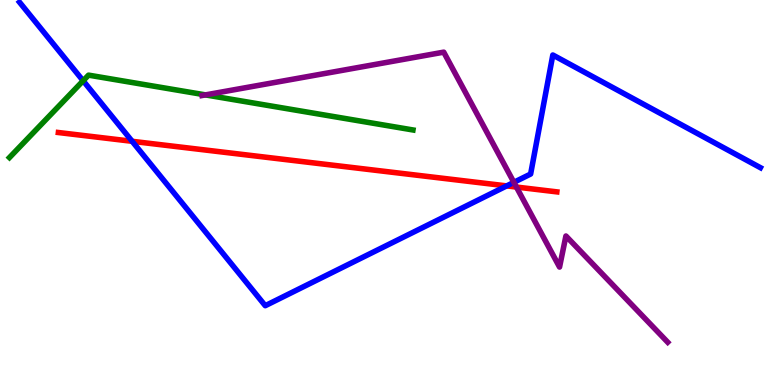[{'lines': ['blue', 'red'], 'intersections': [{'x': 1.71, 'y': 6.33}, {'x': 6.54, 'y': 5.17}]}, {'lines': ['green', 'red'], 'intersections': []}, {'lines': ['purple', 'red'], 'intersections': [{'x': 6.66, 'y': 5.14}]}, {'lines': ['blue', 'green'], 'intersections': [{'x': 1.07, 'y': 7.9}]}, {'lines': ['blue', 'purple'], 'intersections': [{'x': 6.63, 'y': 5.26}]}, {'lines': ['green', 'purple'], 'intersections': [{'x': 2.65, 'y': 7.54}]}]